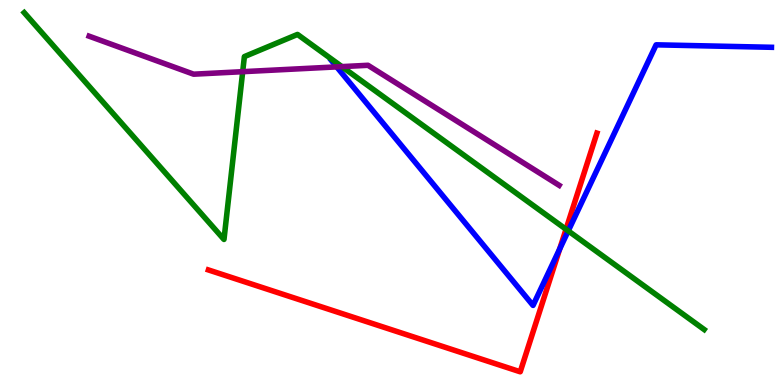[{'lines': ['blue', 'red'], 'intersections': [{'x': 7.22, 'y': 3.53}]}, {'lines': ['green', 'red'], 'intersections': [{'x': 7.3, 'y': 4.04}]}, {'lines': ['purple', 'red'], 'intersections': []}, {'lines': ['blue', 'green'], 'intersections': [{'x': 7.33, 'y': 4.0}]}, {'lines': ['blue', 'purple'], 'intersections': [{'x': 4.34, 'y': 8.26}]}, {'lines': ['green', 'purple'], 'intersections': [{'x': 3.13, 'y': 8.14}, {'x': 4.41, 'y': 8.27}]}]